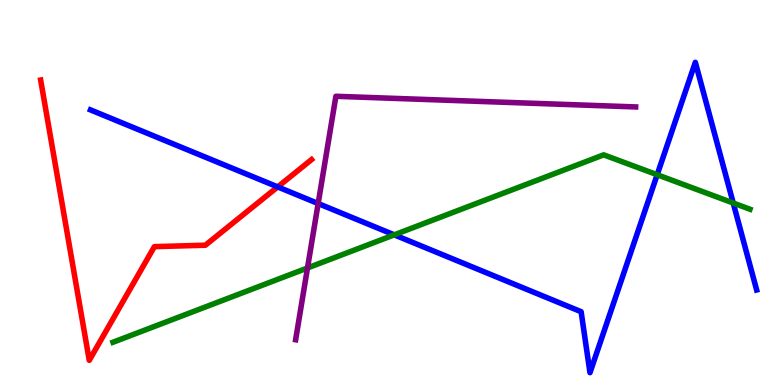[{'lines': ['blue', 'red'], 'intersections': [{'x': 3.58, 'y': 5.15}]}, {'lines': ['green', 'red'], 'intersections': []}, {'lines': ['purple', 'red'], 'intersections': []}, {'lines': ['blue', 'green'], 'intersections': [{'x': 5.09, 'y': 3.9}, {'x': 8.48, 'y': 5.46}, {'x': 9.46, 'y': 4.73}]}, {'lines': ['blue', 'purple'], 'intersections': [{'x': 4.11, 'y': 4.71}]}, {'lines': ['green', 'purple'], 'intersections': [{'x': 3.97, 'y': 3.04}]}]